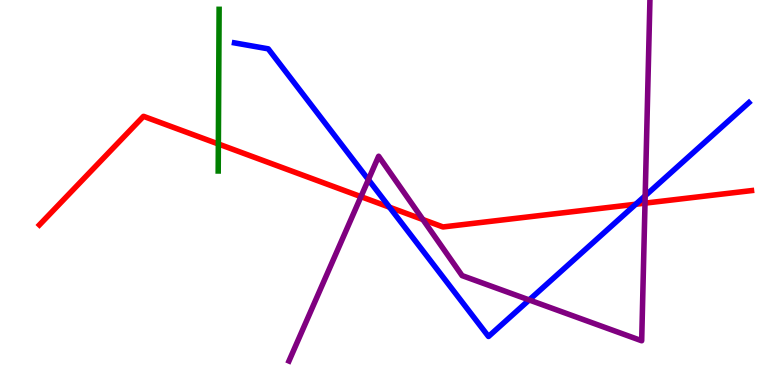[{'lines': ['blue', 'red'], 'intersections': [{'x': 5.03, 'y': 4.62}, {'x': 8.2, 'y': 4.7}]}, {'lines': ['green', 'red'], 'intersections': [{'x': 2.82, 'y': 6.26}]}, {'lines': ['purple', 'red'], 'intersections': [{'x': 4.66, 'y': 4.89}, {'x': 5.46, 'y': 4.3}, {'x': 8.32, 'y': 4.72}]}, {'lines': ['blue', 'green'], 'intersections': []}, {'lines': ['blue', 'purple'], 'intersections': [{'x': 4.75, 'y': 5.33}, {'x': 6.83, 'y': 2.21}, {'x': 8.33, 'y': 4.92}]}, {'lines': ['green', 'purple'], 'intersections': []}]